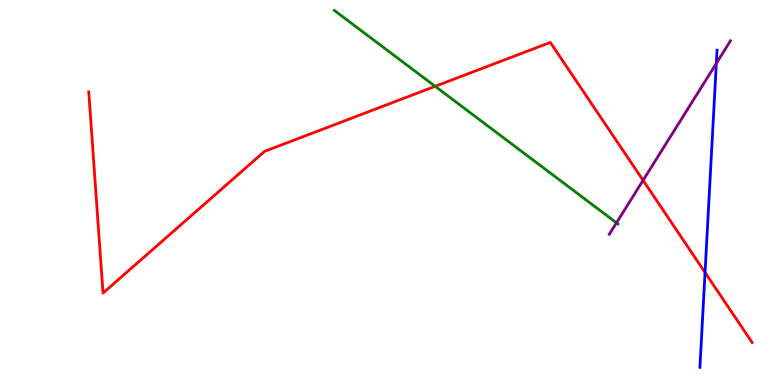[{'lines': ['blue', 'red'], 'intersections': [{'x': 9.1, 'y': 2.92}]}, {'lines': ['green', 'red'], 'intersections': [{'x': 5.62, 'y': 7.76}]}, {'lines': ['purple', 'red'], 'intersections': [{'x': 8.3, 'y': 5.32}]}, {'lines': ['blue', 'green'], 'intersections': []}, {'lines': ['blue', 'purple'], 'intersections': [{'x': 9.24, 'y': 8.35}]}, {'lines': ['green', 'purple'], 'intersections': [{'x': 7.95, 'y': 4.21}]}]